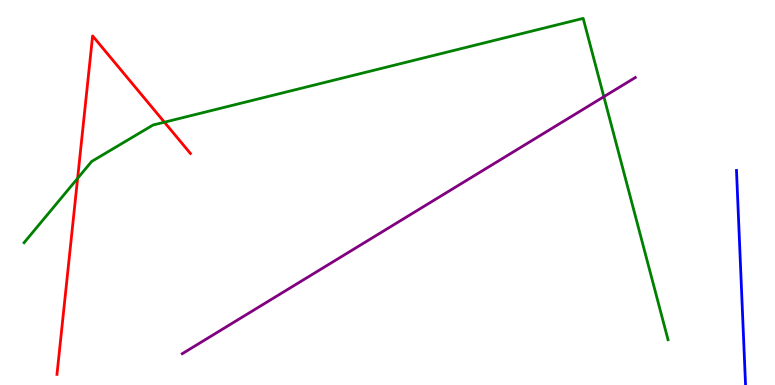[{'lines': ['blue', 'red'], 'intersections': []}, {'lines': ['green', 'red'], 'intersections': [{'x': 1.0, 'y': 5.37}, {'x': 2.12, 'y': 6.83}]}, {'lines': ['purple', 'red'], 'intersections': []}, {'lines': ['blue', 'green'], 'intersections': []}, {'lines': ['blue', 'purple'], 'intersections': []}, {'lines': ['green', 'purple'], 'intersections': [{'x': 7.79, 'y': 7.49}]}]